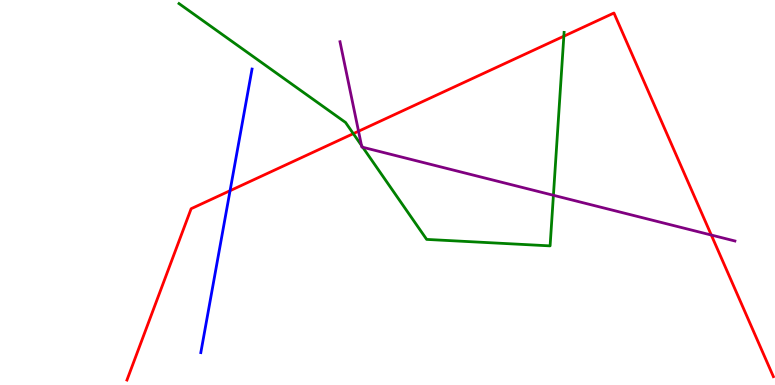[{'lines': ['blue', 'red'], 'intersections': [{'x': 2.97, 'y': 5.05}]}, {'lines': ['green', 'red'], 'intersections': [{'x': 4.56, 'y': 6.53}, {'x': 7.28, 'y': 9.06}]}, {'lines': ['purple', 'red'], 'intersections': [{'x': 4.63, 'y': 6.59}, {'x': 9.18, 'y': 3.9}]}, {'lines': ['blue', 'green'], 'intersections': []}, {'lines': ['blue', 'purple'], 'intersections': []}, {'lines': ['green', 'purple'], 'intersections': [{'x': 4.66, 'y': 6.22}, {'x': 4.68, 'y': 6.17}, {'x': 7.14, 'y': 4.93}]}]